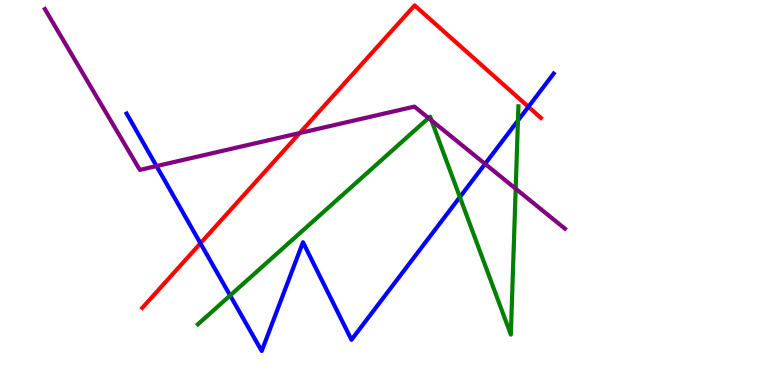[{'lines': ['blue', 'red'], 'intersections': [{'x': 2.59, 'y': 3.68}, {'x': 6.82, 'y': 7.23}]}, {'lines': ['green', 'red'], 'intersections': []}, {'lines': ['purple', 'red'], 'intersections': [{'x': 3.87, 'y': 6.54}]}, {'lines': ['blue', 'green'], 'intersections': [{'x': 2.97, 'y': 2.33}, {'x': 5.93, 'y': 4.88}, {'x': 6.68, 'y': 6.87}]}, {'lines': ['blue', 'purple'], 'intersections': [{'x': 2.02, 'y': 5.69}, {'x': 6.26, 'y': 5.74}]}, {'lines': ['green', 'purple'], 'intersections': [{'x': 5.53, 'y': 6.93}, {'x': 5.57, 'y': 6.87}, {'x': 6.65, 'y': 5.1}]}]